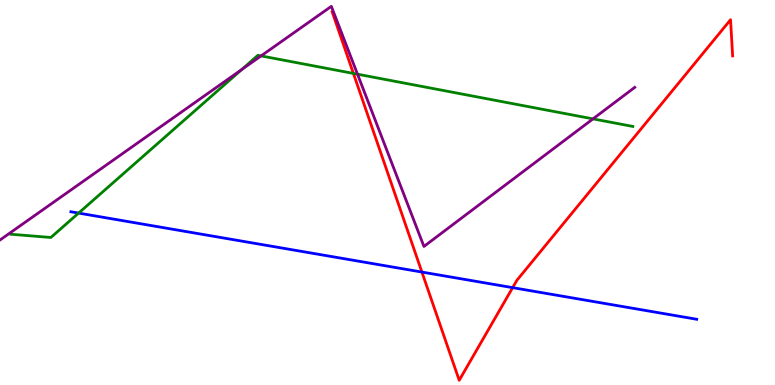[{'lines': ['blue', 'red'], 'intersections': [{'x': 5.44, 'y': 2.93}, {'x': 6.61, 'y': 2.53}]}, {'lines': ['green', 'red'], 'intersections': [{'x': 4.56, 'y': 8.09}]}, {'lines': ['purple', 'red'], 'intersections': []}, {'lines': ['blue', 'green'], 'intersections': [{'x': 1.01, 'y': 4.47}]}, {'lines': ['blue', 'purple'], 'intersections': []}, {'lines': ['green', 'purple'], 'intersections': [{'x': 3.12, 'y': 8.19}, {'x': 3.37, 'y': 8.55}, {'x': 4.61, 'y': 8.07}, {'x': 7.65, 'y': 6.91}]}]